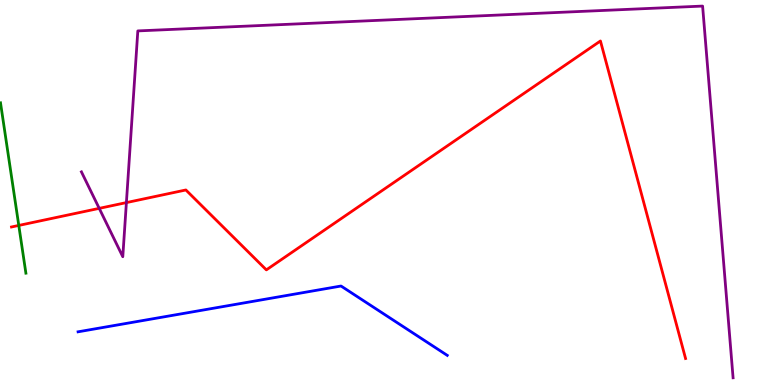[{'lines': ['blue', 'red'], 'intersections': []}, {'lines': ['green', 'red'], 'intersections': [{'x': 0.242, 'y': 4.14}]}, {'lines': ['purple', 'red'], 'intersections': [{'x': 1.28, 'y': 4.59}, {'x': 1.63, 'y': 4.74}]}, {'lines': ['blue', 'green'], 'intersections': []}, {'lines': ['blue', 'purple'], 'intersections': []}, {'lines': ['green', 'purple'], 'intersections': []}]